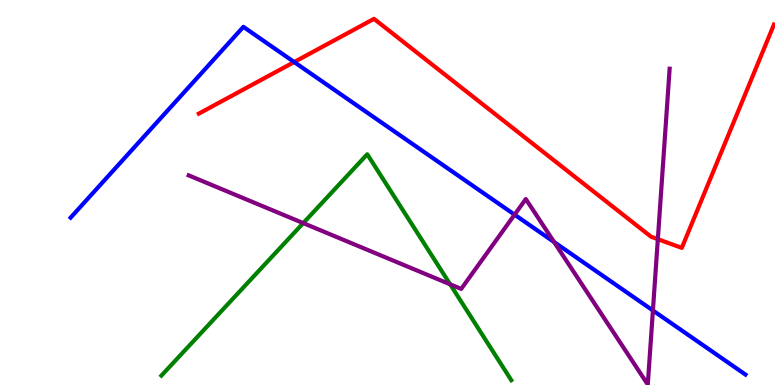[{'lines': ['blue', 'red'], 'intersections': [{'x': 3.8, 'y': 8.39}]}, {'lines': ['green', 'red'], 'intersections': []}, {'lines': ['purple', 'red'], 'intersections': [{'x': 8.49, 'y': 3.79}]}, {'lines': ['blue', 'green'], 'intersections': []}, {'lines': ['blue', 'purple'], 'intersections': [{'x': 6.64, 'y': 4.42}, {'x': 7.15, 'y': 3.71}, {'x': 8.42, 'y': 1.94}]}, {'lines': ['green', 'purple'], 'intersections': [{'x': 3.91, 'y': 4.21}, {'x': 5.81, 'y': 2.62}]}]